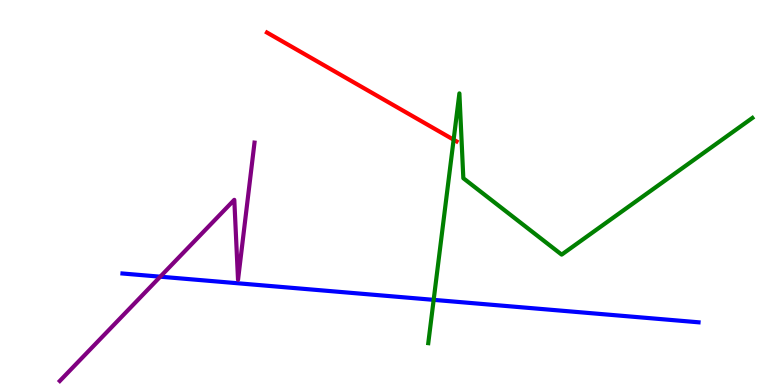[{'lines': ['blue', 'red'], 'intersections': []}, {'lines': ['green', 'red'], 'intersections': [{'x': 5.85, 'y': 6.37}]}, {'lines': ['purple', 'red'], 'intersections': []}, {'lines': ['blue', 'green'], 'intersections': [{'x': 5.6, 'y': 2.21}]}, {'lines': ['blue', 'purple'], 'intersections': [{'x': 2.07, 'y': 2.81}]}, {'lines': ['green', 'purple'], 'intersections': []}]